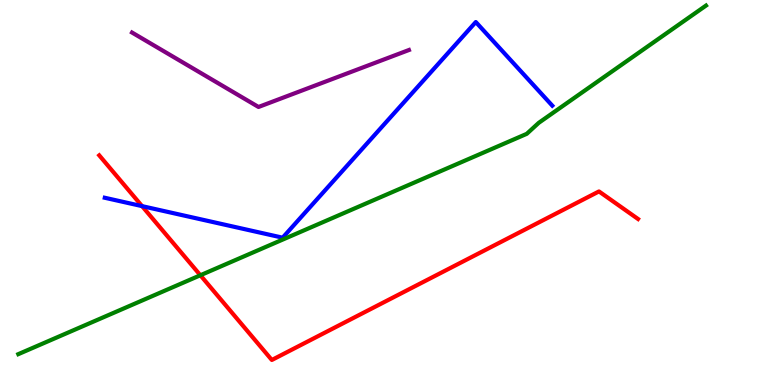[{'lines': ['blue', 'red'], 'intersections': [{'x': 1.83, 'y': 4.65}]}, {'lines': ['green', 'red'], 'intersections': [{'x': 2.59, 'y': 2.85}]}, {'lines': ['purple', 'red'], 'intersections': []}, {'lines': ['blue', 'green'], 'intersections': []}, {'lines': ['blue', 'purple'], 'intersections': []}, {'lines': ['green', 'purple'], 'intersections': []}]